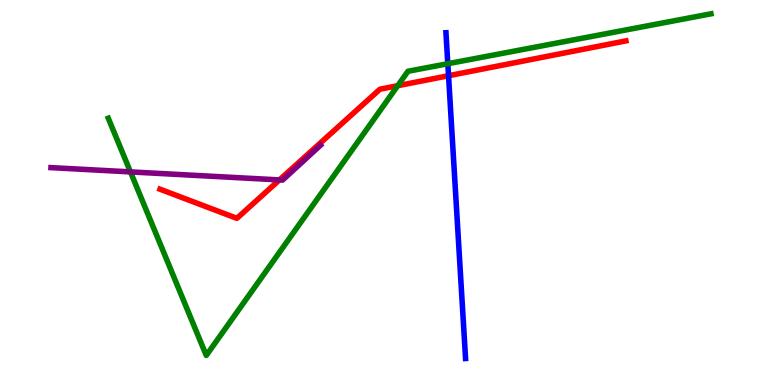[{'lines': ['blue', 'red'], 'intersections': [{'x': 5.79, 'y': 8.03}]}, {'lines': ['green', 'red'], 'intersections': [{'x': 5.13, 'y': 7.77}]}, {'lines': ['purple', 'red'], 'intersections': [{'x': 3.61, 'y': 5.33}]}, {'lines': ['blue', 'green'], 'intersections': [{'x': 5.78, 'y': 8.34}]}, {'lines': ['blue', 'purple'], 'intersections': []}, {'lines': ['green', 'purple'], 'intersections': [{'x': 1.68, 'y': 5.54}]}]